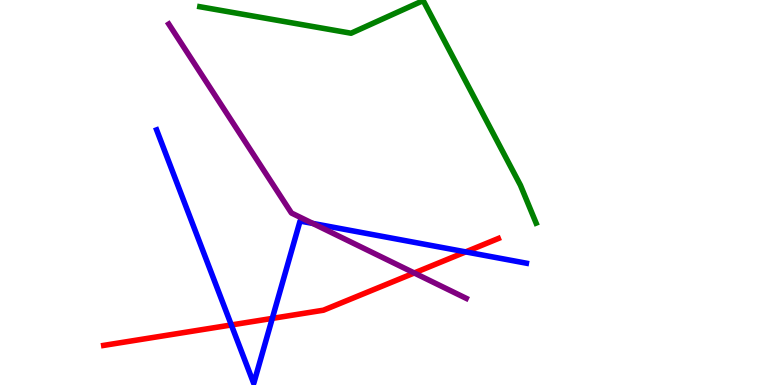[{'lines': ['blue', 'red'], 'intersections': [{'x': 2.98, 'y': 1.56}, {'x': 3.51, 'y': 1.73}, {'x': 6.01, 'y': 3.46}]}, {'lines': ['green', 'red'], 'intersections': []}, {'lines': ['purple', 'red'], 'intersections': [{'x': 5.35, 'y': 2.91}]}, {'lines': ['blue', 'green'], 'intersections': []}, {'lines': ['blue', 'purple'], 'intersections': [{'x': 4.04, 'y': 4.2}]}, {'lines': ['green', 'purple'], 'intersections': []}]